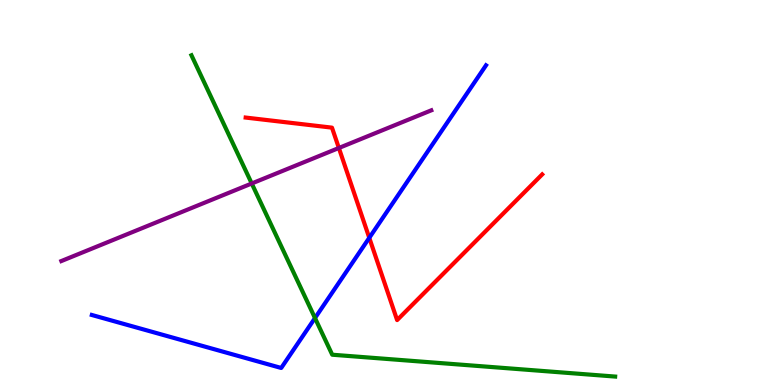[{'lines': ['blue', 'red'], 'intersections': [{'x': 4.76, 'y': 3.82}]}, {'lines': ['green', 'red'], 'intersections': []}, {'lines': ['purple', 'red'], 'intersections': [{'x': 4.37, 'y': 6.16}]}, {'lines': ['blue', 'green'], 'intersections': [{'x': 4.06, 'y': 1.74}]}, {'lines': ['blue', 'purple'], 'intersections': []}, {'lines': ['green', 'purple'], 'intersections': [{'x': 3.25, 'y': 5.23}]}]